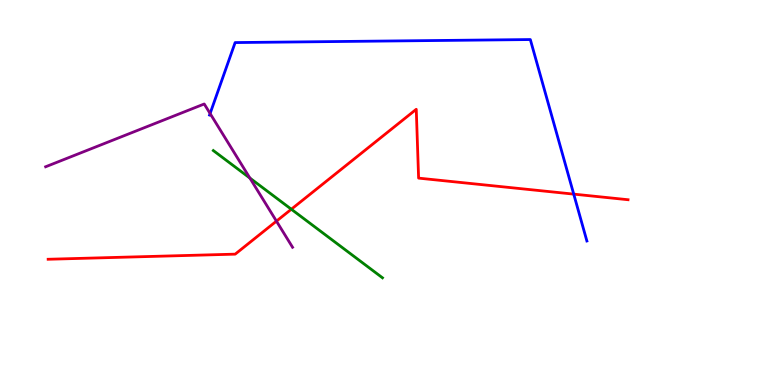[{'lines': ['blue', 'red'], 'intersections': [{'x': 7.4, 'y': 4.96}]}, {'lines': ['green', 'red'], 'intersections': [{'x': 3.76, 'y': 4.57}]}, {'lines': ['purple', 'red'], 'intersections': [{'x': 3.57, 'y': 4.26}]}, {'lines': ['blue', 'green'], 'intersections': []}, {'lines': ['blue', 'purple'], 'intersections': [{'x': 2.71, 'y': 7.05}]}, {'lines': ['green', 'purple'], 'intersections': [{'x': 3.22, 'y': 5.37}]}]